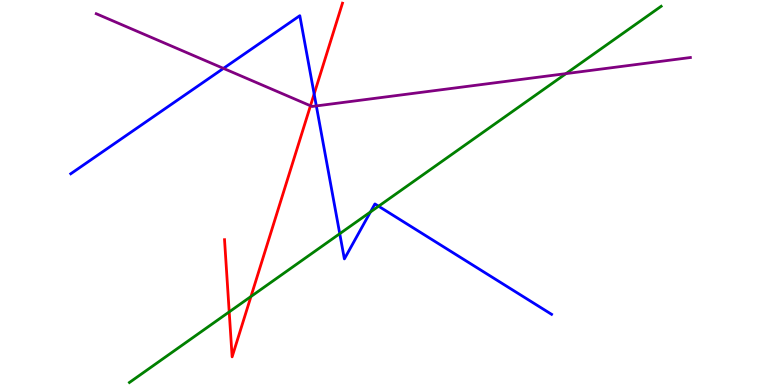[{'lines': ['blue', 'red'], 'intersections': [{'x': 4.05, 'y': 7.56}]}, {'lines': ['green', 'red'], 'intersections': [{'x': 2.96, 'y': 1.9}, {'x': 3.24, 'y': 2.3}]}, {'lines': ['purple', 'red'], 'intersections': [{'x': 4.01, 'y': 7.25}]}, {'lines': ['blue', 'green'], 'intersections': [{'x': 4.38, 'y': 3.93}, {'x': 4.78, 'y': 4.49}, {'x': 4.88, 'y': 4.64}]}, {'lines': ['blue', 'purple'], 'intersections': [{'x': 2.88, 'y': 8.22}, {'x': 4.08, 'y': 7.25}]}, {'lines': ['green', 'purple'], 'intersections': [{'x': 7.3, 'y': 8.09}]}]